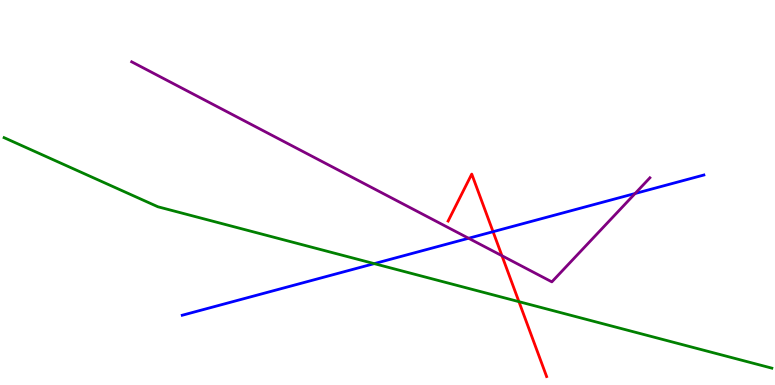[{'lines': ['blue', 'red'], 'intersections': [{'x': 6.36, 'y': 3.98}]}, {'lines': ['green', 'red'], 'intersections': [{'x': 6.7, 'y': 2.16}]}, {'lines': ['purple', 'red'], 'intersections': [{'x': 6.48, 'y': 3.36}]}, {'lines': ['blue', 'green'], 'intersections': [{'x': 4.83, 'y': 3.15}]}, {'lines': ['blue', 'purple'], 'intersections': [{'x': 6.05, 'y': 3.81}, {'x': 8.19, 'y': 4.97}]}, {'lines': ['green', 'purple'], 'intersections': []}]